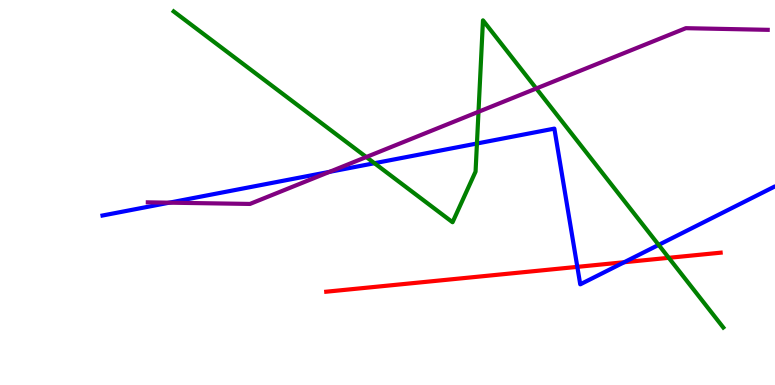[{'lines': ['blue', 'red'], 'intersections': [{'x': 7.45, 'y': 3.07}, {'x': 8.05, 'y': 3.19}]}, {'lines': ['green', 'red'], 'intersections': [{'x': 8.63, 'y': 3.3}]}, {'lines': ['purple', 'red'], 'intersections': []}, {'lines': ['blue', 'green'], 'intersections': [{'x': 4.83, 'y': 5.76}, {'x': 6.15, 'y': 6.27}, {'x': 8.5, 'y': 3.64}]}, {'lines': ['blue', 'purple'], 'intersections': [{'x': 2.18, 'y': 4.74}, {'x': 4.25, 'y': 5.54}]}, {'lines': ['green', 'purple'], 'intersections': [{'x': 4.73, 'y': 5.92}, {'x': 6.17, 'y': 7.1}, {'x': 6.92, 'y': 7.7}]}]